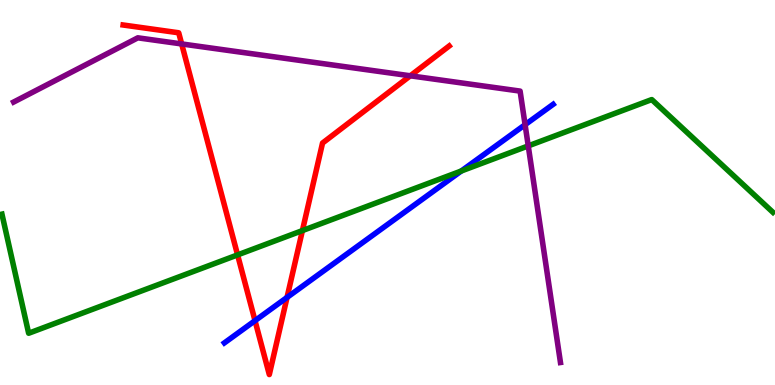[{'lines': ['blue', 'red'], 'intersections': [{'x': 3.29, 'y': 1.67}, {'x': 3.7, 'y': 2.27}]}, {'lines': ['green', 'red'], 'intersections': [{'x': 3.07, 'y': 3.38}, {'x': 3.9, 'y': 4.01}]}, {'lines': ['purple', 'red'], 'intersections': [{'x': 2.34, 'y': 8.86}, {'x': 5.29, 'y': 8.03}]}, {'lines': ['blue', 'green'], 'intersections': [{'x': 5.95, 'y': 5.56}]}, {'lines': ['blue', 'purple'], 'intersections': [{'x': 6.78, 'y': 6.76}]}, {'lines': ['green', 'purple'], 'intersections': [{'x': 6.82, 'y': 6.21}]}]